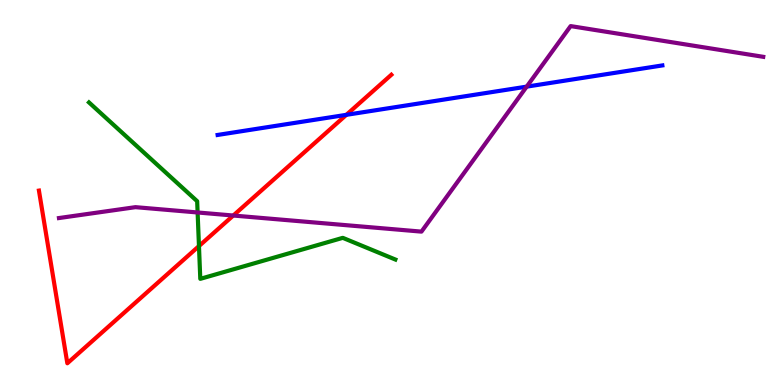[{'lines': ['blue', 'red'], 'intersections': [{'x': 4.47, 'y': 7.02}]}, {'lines': ['green', 'red'], 'intersections': [{'x': 2.57, 'y': 3.61}]}, {'lines': ['purple', 'red'], 'intersections': [{'x': 3.01, 'y': 4.4}]}, {'lines': ['blue', 'green'], 'intersections': []}, {'lines': ['blue', 'purple'], 'intersections': [{'x': 6.8, 'y': 7.75}]}, {'lines': ['green', 'purple'], 'intersections': [{'x': 2.55, 'y': 4.48}]}]